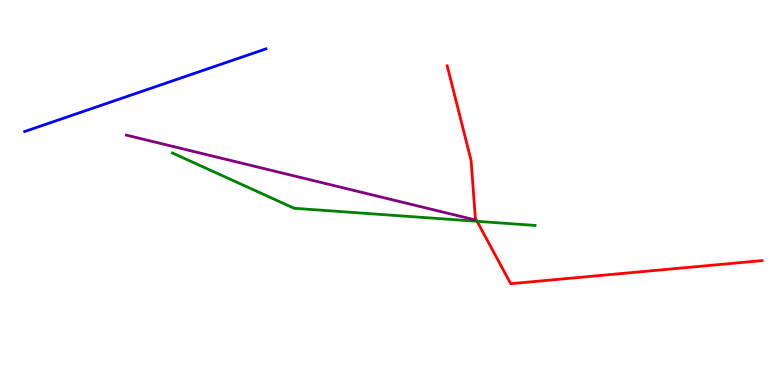[{'lines': ['blue', 'red'], 'intersections': []}, {'lines': ['green', 'red'], 'intersections': [{'x': 6.16, 'y': 4.25}]}, {'lines': ['purple', 'red'], 'intersections': []}, {'lines': ['blue', 'green'], 'intersections': []}, {'lines': ['blue', 'purple'], 'intersections': []}, {'lines': ['green', 'purple'], 'intersections': []}]